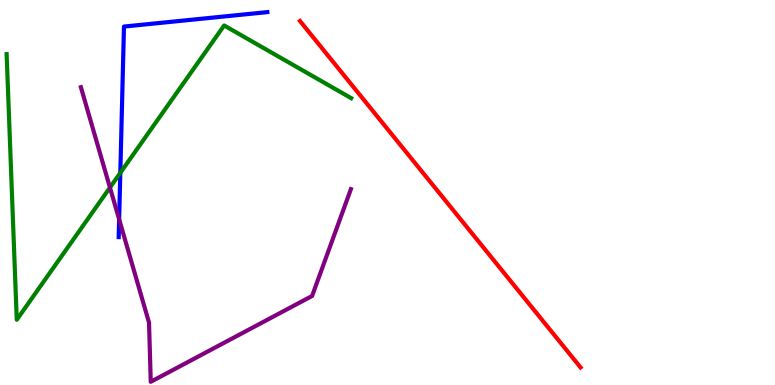[{'lines': ['blue', 'red'], 'intersections': []}, {'lines': ['green', 'red'], 'intersections': []}, {'lines': ['purple', 'red'], 'intersections': []}, {'lines': ['blue', 'green'], 'intersections': [{'x': 1.55, 'y': 5.51}]}, {'lines': ['blue', 'purple'], 'intersections': [{'x': 1.54, 'y': 4.3}]}, {'lines': ['green', 'purple'], 'intersections': [{'x': 1.42, 'y': 5.13}]}]